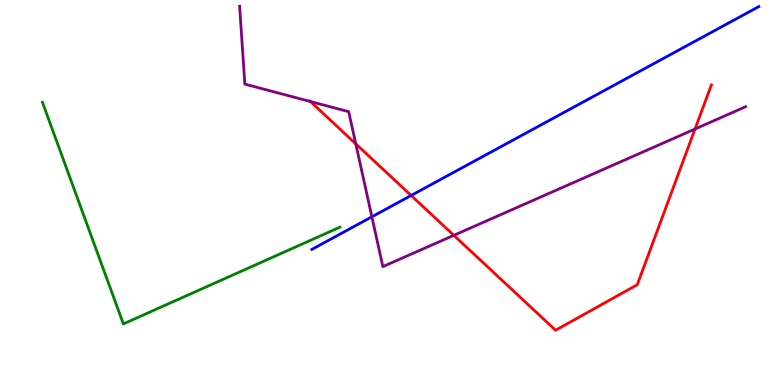[{'lines': ['blue', 'red'], 'intersections': [{'x': 5.3, 'y': 4.92}]}, {'lines': ['green', 'red'], 'intersections': []}, {'lines': ['purple', 'red'], 'intersections': [{'x': 4.01, 'y': 7.36}, {'x': 4.59, 'y': 6.26}, {'x': 5.86, 'y': 3.89}, {'x': 8.97, 'y': 6.65}]}, {'lines': ['blue', 'green'], 'intersections': []}, {'lines': ['blue', 'purple'], 'intersections': [{'x': 4.8, 'y': 4.37}]}, {'lines': ['green', 'purple'], 'intersections': []}]